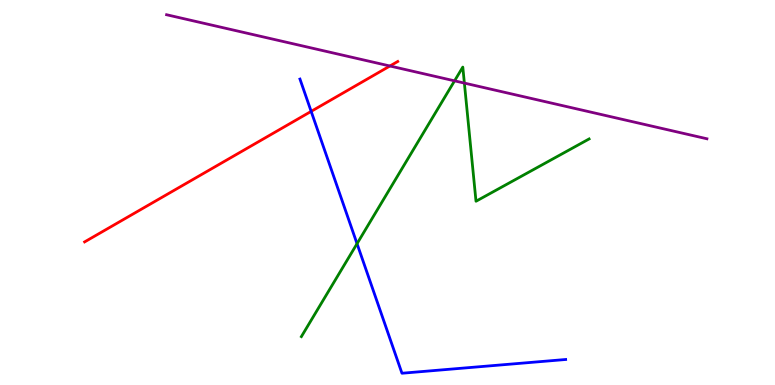[{'lines': ['blue', 'red'], 'intersections': [{'x': 4.01, 'y': 7.11}]}, {'lines': ['green', 'red'], 'intersections': []}, {'lines': ['purple', 'red'], 'intersections': [{'x': 5.03, 'y': 8.29}]}, {'lines': ['blue', 'green'], 'intersections': [{'x': 4.61, 'y': 3.67}]}, {'lines': ['blue', 'purple'], 'intersections': []}, {'lines': ['green', 'purple'], 'intersections': [{'x': 5.87, 'y': 7.9}, {'x': 5.99, 'y': 7.84}]}]